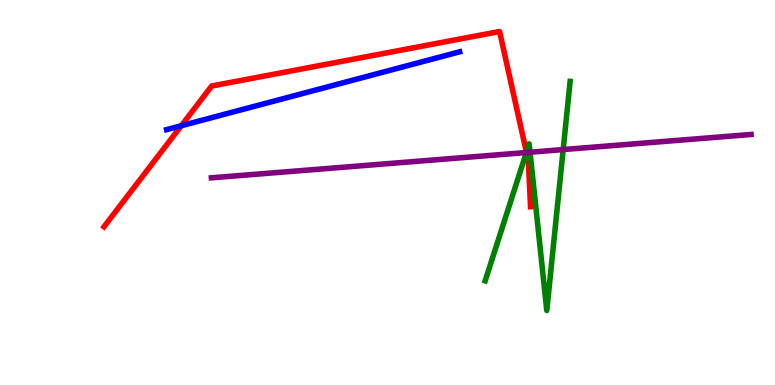[{'lines': ['blue', 'red'], 'intersections': [{'x': 2.34, 'y': 6.73}]}, {'lines': ['green', 'red'], 'intersections': [{'x': 6.79, 'y': 6.05}]}, {'lines': ['purple', 'red'], 'intersections': [{'x': 6.79, 'y': 6.04}]}, {'lines': ['blue', 'green'], 'intersections': []}, {'lines': ['blue', 'purple'], 'intersections': []}, {'lines': ['green', 'purple'], 'intersections': [{'x': 6.79, 'y': 6.04}, {'x': 6.84, 'y': 6.05}, {'x': 7.27, 'y': 6.12}]}]